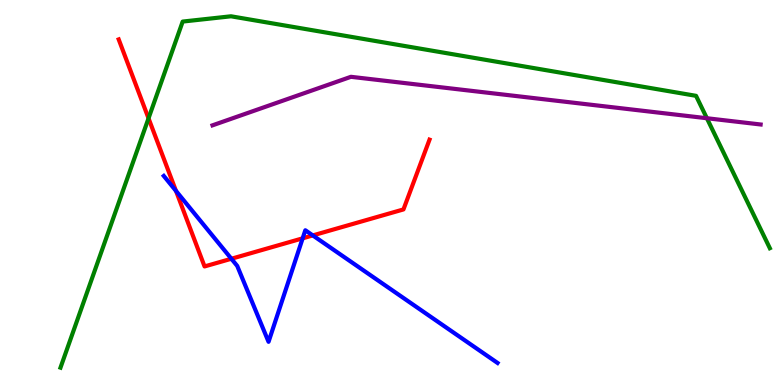[{'lines': ['blue', 'red'], 'intersections': [{'x': 2.27, 'y': 5.04}, {'x': 2.99, 'y': 3.28}, {'x': 3.91, 'y': 3.81}, {'x': 4.04, 'y': 3.89}]}, {'lines': ['green', 'red'], 'intersections': [{'x': 1.92, 'y': 6.93}]}, {'lines': ['purple', 'red'], 'intersections': []}, {'lines': ['blue', 'green'], 'intersections': []}, {'lines': ['blue', 'purple'], 'intersections': []}, {'lines': ['green', 'purple'], 'intersections': [{'x': 9.12, 'y': 6.93}]}]